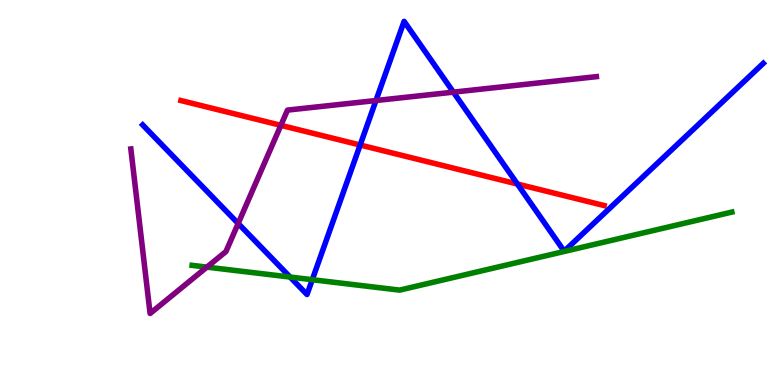[{'lines': ['blue', 'red'], 'intersections': [{'x': 4.65, 'y': 6.23}, {'x': 6.68, 'y': 5.22}]}, {'lines': ['green', 'red'], 'intersections': []}, {'lines': ['purple', 'red'], 'intersections': [{'x': 3.62, 'y': 6.74}]}, {'lines': ['blue', 'green'], 'intersections': [{'x': 3.74, 'y': 2.8}, {'x': 4.03, 'y': 2.74}]}, {'lines': ['blue', 'purple'], 'intersections': [{'x': 3.07, 'y': 4.2}, {'x': 4.85, 'y': 7.39}, {'x': 5.85, 'y': 7.61}]}, {'lines': ['green', 'purple'], 'intersections': [{'x': 2.67, 'y': 3.06}]}]